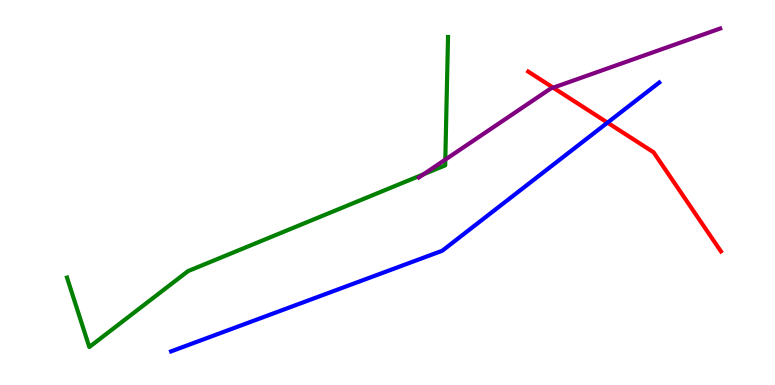[{'lines': ['blue', 'red'], 'intersections': [{'x': 7.84, 'y': 6.81}]}, {'lines': ['green', 'red'], 'intersections': []}, {'lines': ['purple', 'red'], 'intersections': [{'x': 7.14, 'y': 7.72}]}, {'lines': ['blue', 'green'], 'intersections': []}, {'lines': ['blue', 'purple'], 'intersections': []}, {'lines': ['green', 'purple'], 'intersections': [{'x': 5.47, 'y': 5.47}, {'x': 5.75, 'y': 5.85}]}]